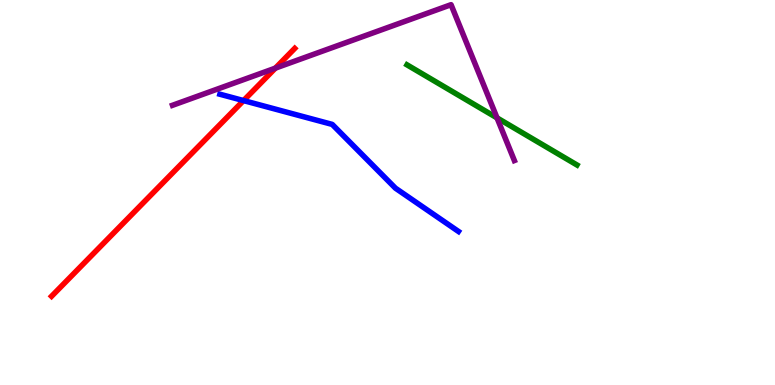[{'lines': ['blue', 'red'], 'intersections': [{'x': 3.14, 'y': 7.39}]}, {'lines': ['green', 'red'], 'intersections': []}, {'lines': ['purple', 'red'], 'intersections': [{'x': 3.55, 'y': 8.23}]}, {'lines': ['blue', 'green'], 'intersections': []}, {'lines': ['blue', 'purple'], 'intersections': []}, {'lines': ['green', 'purple'], 'intersections': [{'x': 6.41, 'y': 6.94}]}]